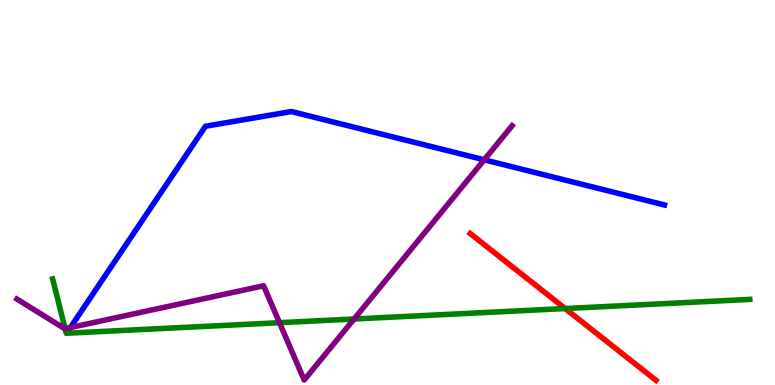[{'lines': ['blue', 'red'], 'intersections': []}, {'lines': ['green', 'red'], 'intersections': [{'x': 7.29, 'y': 1.99}]}, {'lines': ['purple', 'red'], 'intersections': []}, {'lines': ['blue', 'green'], 'intersections': []}, {'lines': ['blue', 'purple'], 'intersections': [{'x': 0.908, 'y': 1.49}, {'x': 6.25, 'y': 5.85}]}, {'lines': ['green', 'purple'], 'intersections': [{'x': 0.84, 'y': 1.46}, {'x': 3.61, 'y': 1.62}, {'x': 4.57, 'y': 1.71}]}]